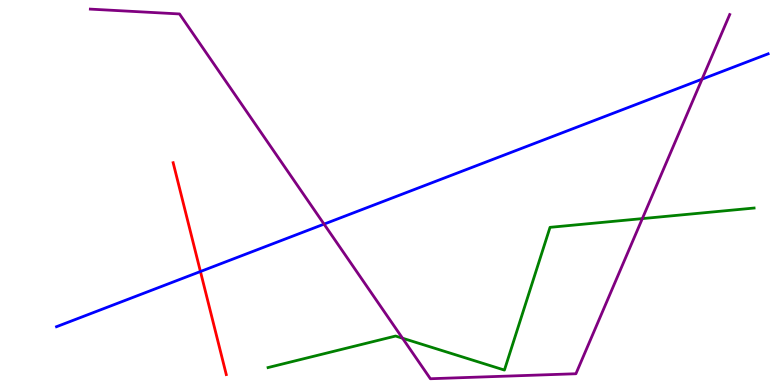[{'lines': ['blue', 'red'], 'intersections': [{'x': 2.59, 'y': 2.95}]}, {'lines': ['green', 'red'], 'intersections': []}, {'lines': ['purple', 'red'], 'intersections': []}, {'lines': ['blue', 'green'], 'intersections': []}, {'lines': ['blue', 'purple'], 'intersections': [{'x': 4.18, 'y': 4.18}, {'x': 9.06, 'y': 7.94}]}, {'lines': ['green', 'purple'], 'intersections': [{'x': 5.19, 'y': 1.22}, {'x': 8.29, 'y': 4.32}]}]